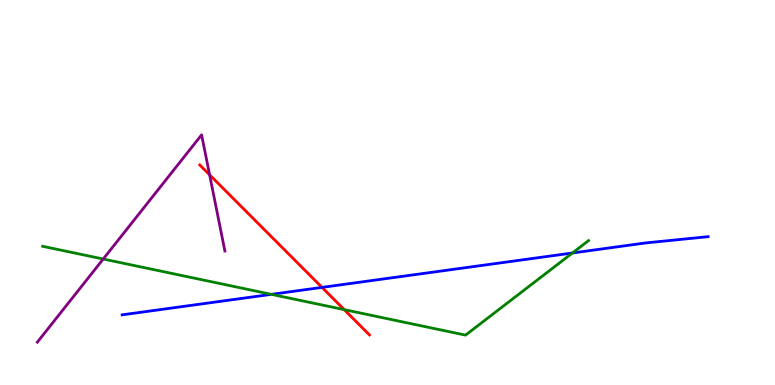[{'lines': ['blue', 'red'], 'intersections': [{'x': 4.16, 'y': 2.54}]}, {'lines': ['green', 'red'], 'intersections': [{'x': 4.44, 'y': 1.96}]}, {'lines': ['purple', 'red'], 'intersections': [{'x': 2.7, 'y': 5.46}]}, {'lines': ['blue', 'green'], 'intersections': [{'x': 3.5, 'y': 2.35}, {'x': 7.39, 'y': 3.43}]}, {'lines': ['blue', 'purple'], 'intersections': []}, {'lines': ['green', 'purple'], 'intersections': [{'x': 1.33, 'y': 3.27}]}]